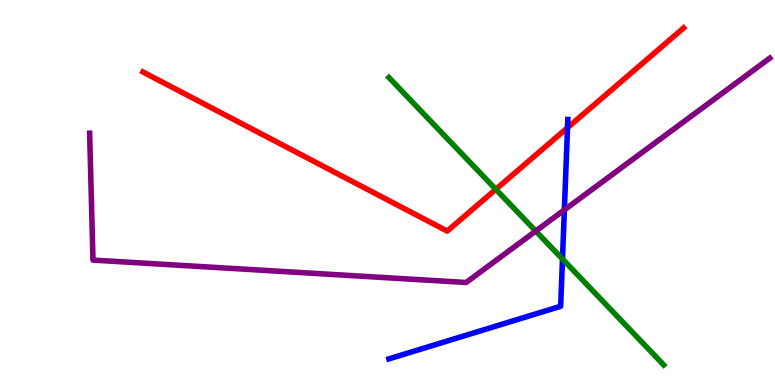[{'lines': ['blue', 'red'], 'intersections': [{'x': 7.32, 'y': 6.68}]}, {'lines': ['green', 'red'], 'intersections': [{'x': 6.4, 'y': 5.08}]}, {'lines': ['purple', 'red'], 'intersections': []}, {'lines': ['blue', 'green'], 'intersections': [{'x': 7.26, 'y': 3.27}]}, {'lines': ['blue', 'purple'], 'intersections': [{'x': 7.28, 'y': 4.55}]}, {'lines': ['green', 'purple'], 'intersections': [{'x': 6.91, 'y': 4.0}]}]